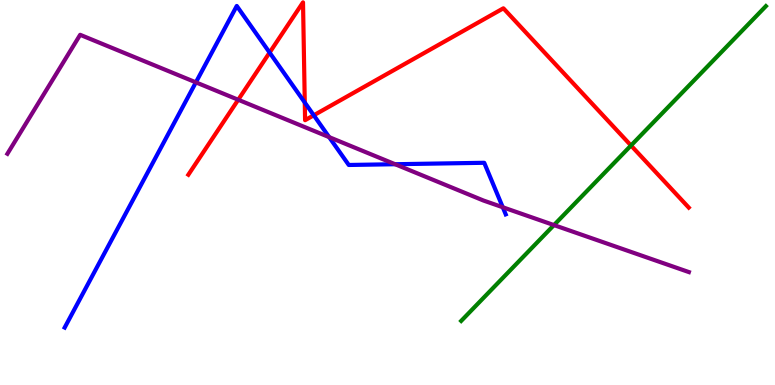[{'lines': ['blue', 'red'], 'intersections': [{'x': 3.48, 'y': 8.63}, {'x': 3.93, 'y': 7.34}, {'x': 4.05, 'y': 7.01}]}, {'lines': ['green', 'red'], 'intersections': [{'x': 8.14, 'y': 6.22}]}, {'lines': ['purple', 'red'], 'intersections': [{'x': 3.07, 'y': 7.41}]}, {'lines': ['blue', 'green'], 'intersections': []}, {'lines': ['blue', 'purple'], 'intersections': [{'x': 2.53, 'y': 7.86}, {'x': 4.25, 'y': 6.44}, {'x': 5.1, 'y': 5.73}, {'x': 6.49, 'y': 4.62}]}, {'lines': ['green', 'purple'], 'intersections': [{'x': 7.15, 'y': 4.15}]}]